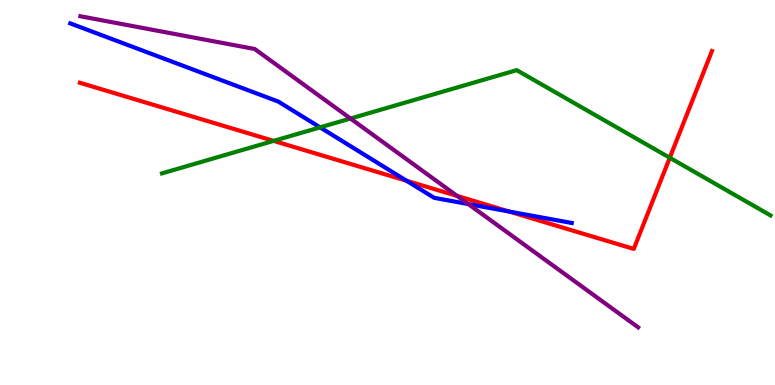[{'lines': ['blue', 'red'], 'intersections': [{'x': 5.25, 'y': 5.31}, {'x': 6.57, 'y': 4.51}]}, {'lines': ['green', 'red'], 'intersections': [{'x': 3.53, 'y': 6.34}, {'x': 8.64, 'y': 5.9}]}, {'lines': ['purple', 'red'], 'intersections': [{'x': 5.9, 'y': 4.91}]}, {'lines': ['blue', 'green'], 'intersections': [{'x': 4.13, 'y': 6.69}]}, {'lines': ['blue', 'purple'], 'intersections': [{'x': 6.04, 'y': 4.7}]}, {'lines': ['green', 'purple'], 'intersections': [{'x': 4.52, 'y': 6.92}]}]